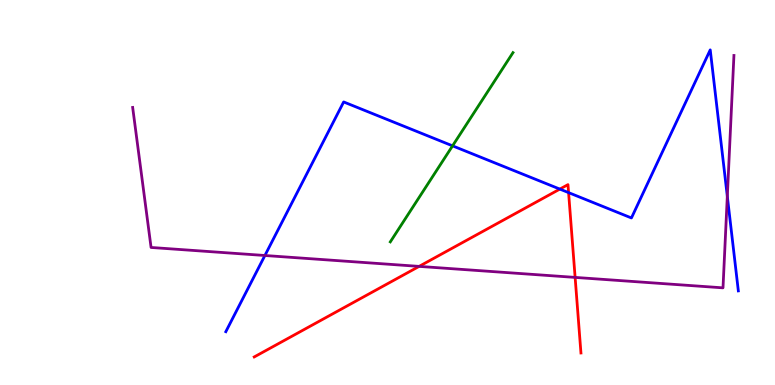[{'lines': ['blue', 'red'], 'intersections': [{'x': 7.22, 'y': 5.09}, {'x': 7.34, 'y': 5.0}]}, {'lines': ['green', 'red'], 'intersections': []}, {'lines': ['purple', 'red'], 'intersections': [{'x': 5.41, 'y': 3.08}, {'x': 7.42, 'y': 2.79}]}, {'lines': ['blue', 'green'], 'intersections': [{'x': 5.84, 'y': 6.21}]}, {'lines': ['blue', 'purple'], 'intersections': [{'x': 3.42, 'y': 3.36}, {'x': 9.38, 'y': 4.9}]}, {'lines': ['green', 'purple'], 'intersections': []}]